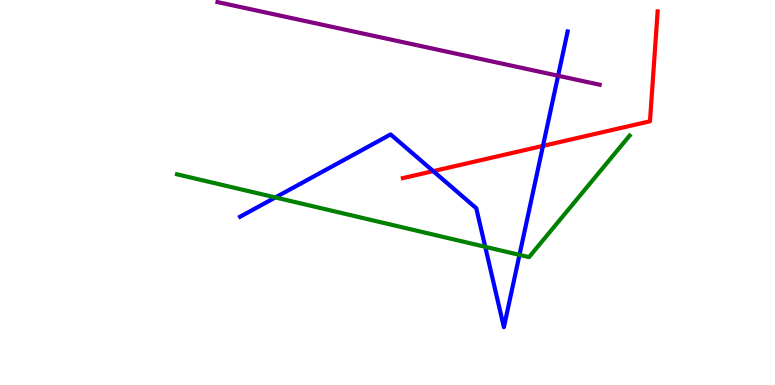[{'lines': ['blue', 'red'], 'intersections': [{'x': 5.59, 'y': 5.56}, {'x': 7.01, 'y': 6.21}]}, {'lines': ['green', 'red'], 'intersections': []}, {'lines': ['purple', 'red'], 'intersections': []}, {'lines': ['blue', 'green'], 'intersections': [{'x': 3.55, 'y': 4.87}, {'x': 6.26, 'y': 3.59}, {'x': 6.7, 'y': 3.38}]}, {'lines': ['blue', 'purple'], 'intersections': [{'x': 7.2, 'y': 8.03}]}, {'lines': ['green', 'purple'], 'intersections': []}]